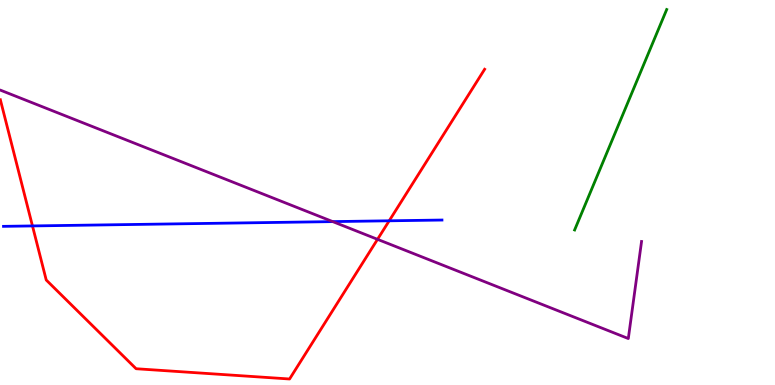[{'lines': ['blue', 'red'], 'intersections': [{'x': 0.419, 'y': 4.13}, {'x': 5.02, 'y': 4.26}]}, {'lines': ['green', 'red'], 'intersections': []}, {'lines': ['purple', 'red'], 'intersections': [{'x': 4.87, 'y': 3.78}]}, {'lines': ['blue', 'green'], 'intersections': []}, {'lines': ['blue', 'purple'], 'intersections': [{'x': 4.29, 'y': 4.24}]}, {'lines': ['green', 'purple'], 'intersections': []}]